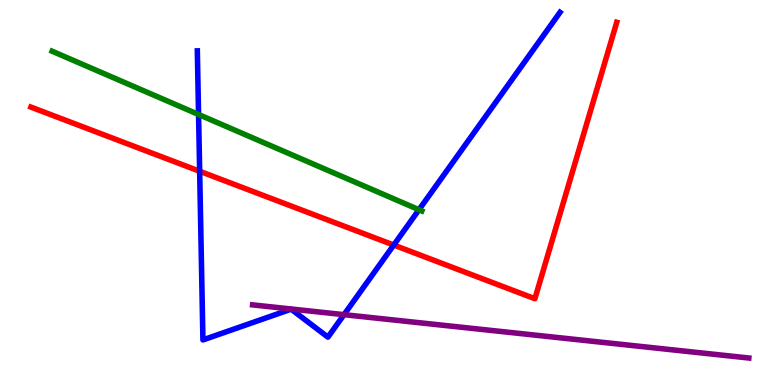[{'lines': ['blue', 'red'], 'intersections': [{'x': 2.58, 'y': 5.55}, {'x': 5.08, 'y': 3.64}]}, {'lines': ['green', 'red'], 'intersections': []}, {'lines': ['purple', 'red'], 'intersections': []}, {'lines': ['blue', 'green'], 'intersections': [{'x': 2.56, 'y': 7.03}, {'x': 5.41, 'y': 4.55}]}, {'lines': ['blue', 'purple'], 'intersections': [{'x': 4.44, 'y': 1.83}]}, {'lines': ['green', 'purple'], 'intersections': []}]